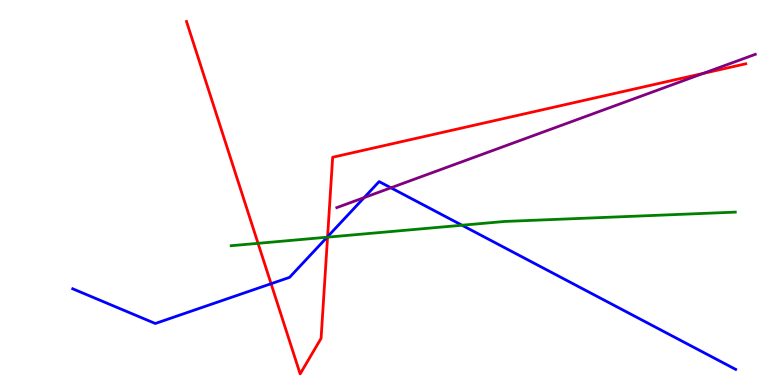[{'lines': ['blue', 'red'], 'intersections': [{'x': 3.5, 'y': 2.63}, {'x': 4.23, 'y': 3.85}]}, {'lines': ['green', 'red'], 'intersections': [{'x': 3.33, 'y': 3.68}, {'x': 4.23, 'y': 3.84}]}, {'lines': ['purple', 'red'], 'intersections': [{'x': 9.07, 'y': 8.09}]}, {'lines': ['blue', 'green'], 'intersections': [{'x': 4.22, 'y': 3.84}, {'x': 5.96, 'y': 4.15}]}, {'lines': ['blue', 'purple'], 'intersections': [{'x': 4.7, 'y': 4.87}, {'x': 5.04, 'y': 5.12}]}, {'lines': ['green', 'purple'], 'intersections': []}]